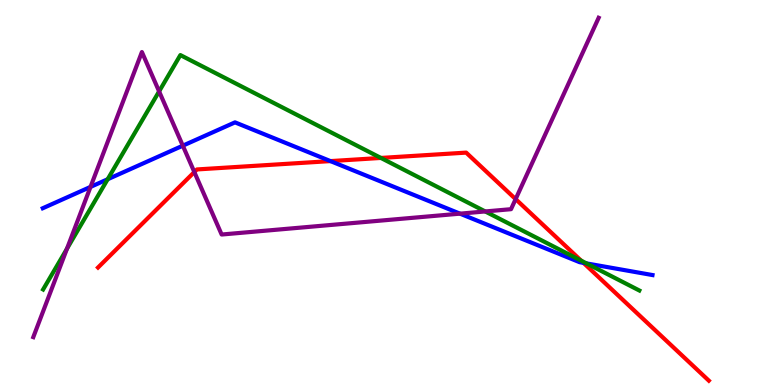[{'lines': ['blue', 'red'], 'intersections': [{'x': 4.26, 'y': 5.82}, {'x': 7.53, 'y': 3.17}]}, {'lines': ['green', 'red'], 'intersections': [{'x': 4.92, 'y': 5.9}, {'x': 7.5, 'y': 3.23}]}, {'lines': ['purple', 'red'], 'intersections': [{'x': 2.51, 'y': 5.53}, {'x': 6.65, 'y': 4.83}]}, {'lines': ['blue', 'green'], 'intersections': [{'x': 1.39, 'y': 5.34}, {'x': 7.57, 'y': 3.16}]}, {'lines': ['blue', 'purple'], 'intersections': [{'x': 1.17, 'y': 5.15}, {'x': 2.36, 'y': 6.22}, {'x': 5.94, 'y': 4.45}]}, {'lines': ['green', 'purple'], 'intersections': [{'x': 0.864, 'y': 3.54}, {'x': 2.05, 'y': 7.63}, {'x': 6.26, 'y': 4.51}]}]